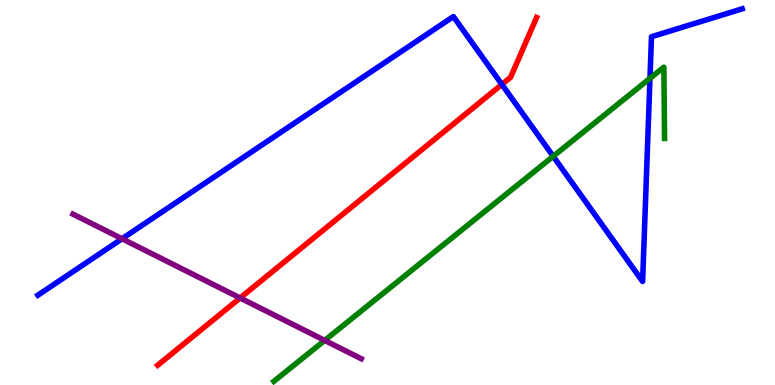[{'lines': ['blue', 'red'], 'intersections': [{'x': 6.48, 'y': 7.81}]}, {'lines': ['green', 'red'], 'intersections': []}, {'lines': ['purple', 'red'], 'intersections': [{'x': 3.1, 'y': 2.26}]}, {'lines': ['blue', 'green'], 'intersections': [{'x': 7.14, 'y': 5.94}, {'x': 8.39, 'y': 7.97}]}, {'lines': ['blue', 'purple'], 'intersections': [{'x': 1.57, 'y': 3.8}]}, {'lines': ['green', 'purple'], 'intersections': [{'x': 4.19, 'y': 1.16}]}]